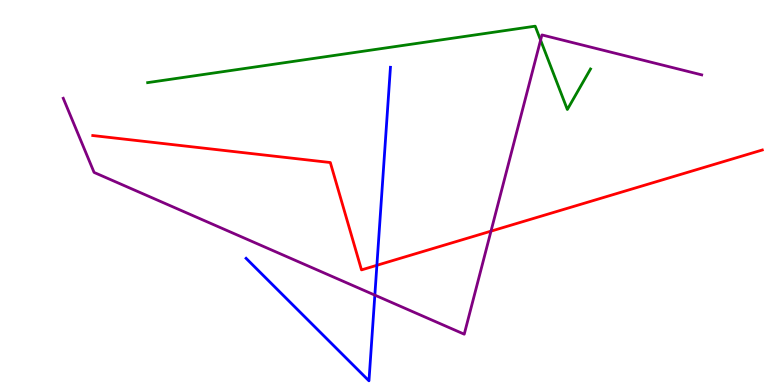[{'lines': ['blue', 'red'], 'intersections': [{'x': 4.86, 'y': 3.11}]}, {'lines': ['green', 'red'], 'intersections': []}, {'lines': ['purple', 'red'], 'intersections': [{'x': 6.34, 'y': 4.0}]}, {'lines': ['blue', 'green'], 'intersections': []}, {'lines': ['blue', 'purple'], 'intersections': [{'x': 4.84, 'y': 2.33}]}, {'lines': ['green', 'purple'], 'intersections': [{'x': 6.98, 'y': 8.96}]}]